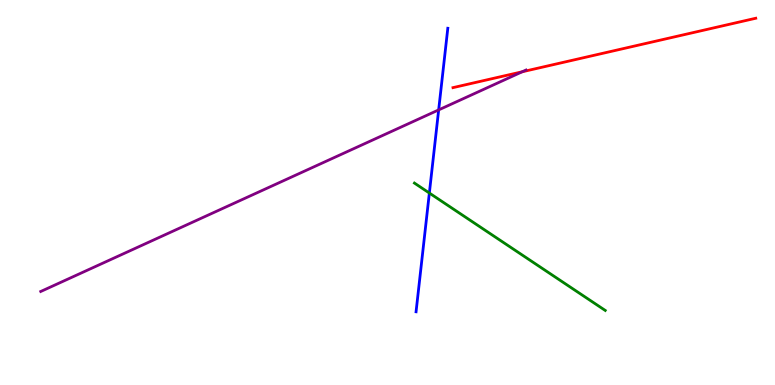[{'lines': ['blue', 'red'], 'intersections': []}, {'lines': ['green', 'red'], 'intersections': []}, {'lines': ['purple', 'red'], 'intersections': [{'x': 6.74, 'y': 8.14}]}, {'lines': ['blue', 'green'], 'intersections': [{'x': 5.54, 'y': 4.99}]}, {'lines': ['blue', 'purple'], 'intersections': [{'x': 5.66, 'y': 7.15}]}, {'lines': ['green', 'purple'], 'intersections': []}]